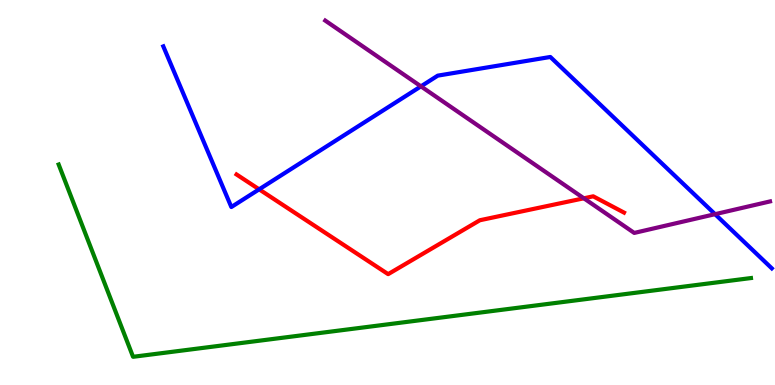[{'lines': ['blue', 'red'], 'intersections': [{'x': 3.34, 'y': 5.08}]}, {'lines': ['green', 'red'], 'intersections': []}, {'lines': ['purple', 'red'], 'intersections': [{'x': 7.53, 'y': 4.85}]}, {'lines': ['blue', 'green'], 'intersections': []}, {'lines': ['blue', 'purple'], 'intersections': [{'x': 5.43, 'y': 7.76}, {'x': 9.23, 'y': 4.44}]}, {'lines': ['green', 'purple'], 'intersections': []}]